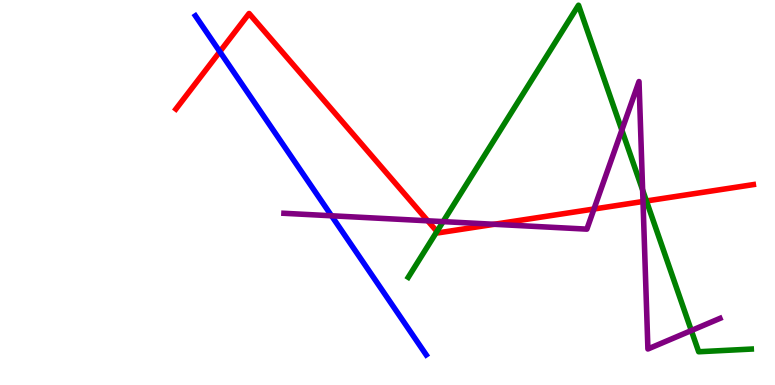[{'lines': ['blue', 'red'], 'intersections': [{'x': 2.84, 'y': 8.66}]}, {'lines': ['green', 'red'], 'intersections': [{'x': 5.64, 'y': 3.99}, {'x': 8.34, 'y': 4.78}]}, {'lines': ['purple', 'red'], 'intersections': [{'x': 5.52, 'y': 4.26}, {'x': 6.38, 'y': 4.17}, {'x': 7.66, 'y': 4.57}, {'x': 8.3, 'y': 4.77}]}, {'lines': ['blue', 'green'], 'intersections': []}, {'lines': ['blue', 'purple'], 'intersections': [{'x': 4.28, 'y': 4.4}]}, {'lines': ['green', 'purple'], 'intersections': [{'x': 5.72, 'y': 4.24}, {'x': 8.02, 'y': 6.62}, {'x': 8.29, 'y': 5.06}, {'x': 8.92, 'y': 1.41}]}]